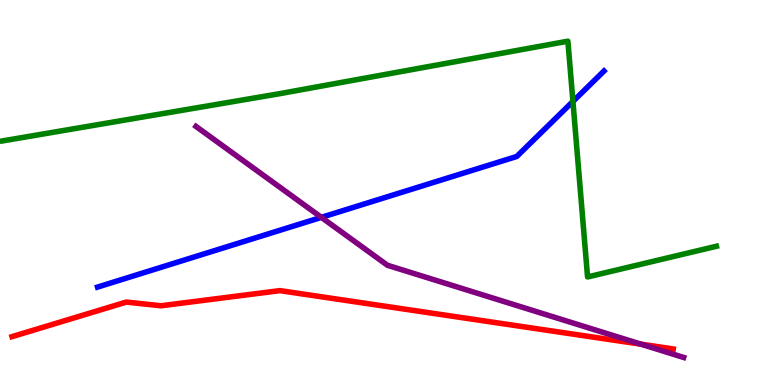[{'lines': ['blue', 'red'], 'intersections': []}, {'lines': ['green', 'red'], 'intersections': []}, {'lines': ['purple', 'red'], 'intersections': [{'x': 8.27, 'y': 1.06}]}, {'lines': ['blue', 'green'], 'intersections': [{'x': 7.39, 'y': 7.36}]}, {'lines': ['blue', 'purple'], 'intersections': [{'x': 4.15, 'y': 4.35}]}, {'lines': ['green', 'purple'], 'intersections': []}]